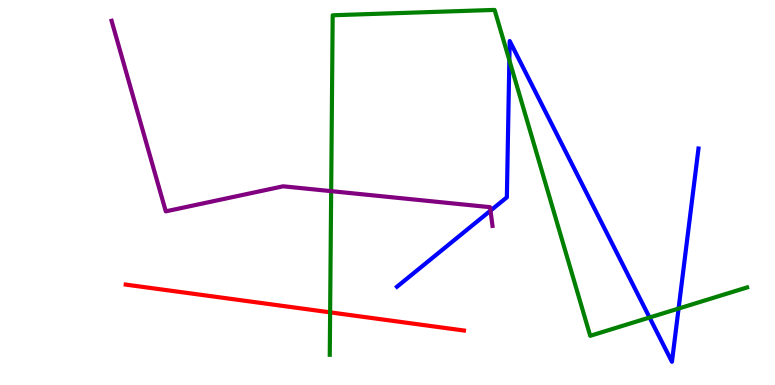[{'lines': ['blue', 'red'], 'intersections': []}, {'lines': ['green', 'red'], 'intersections': [{'x': 4.26, 'y': 1.89}]}, {'lines': ['purple', 'red'], 'intersections': []}, {'lines': ['blue', 'green'], 'intersections': [{'x': 6.57, 'y': 8.44}, {'x': 8.38, 'y': 1.75}, {'x': 8.76, 'y': 1.99}]}, {'lines': ['blue', 'purple'], 'intersections': [{'x': 6.33, 'y': 4.53}]}, {'lines': ['green', 'purple'], 'intersections': [{'x': 4.27, 'y': 5.04}]}]